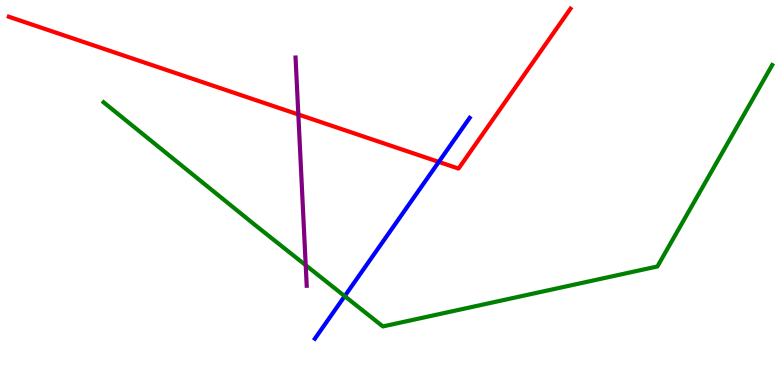[{'lines': ['blue', 'red'], 'intersections': [{'x': 5.66, 'y': 5.79}]}, {'lines': ['green', 'red'], 'intersections': []}, {'lines': ['purple', 'red'], 'intersections': [{'x': 3.85, 'y': 7.03}]}, {'lines': ['blue', 'green'], 'intersections': [{'x': 4.45, 'y': 2.31}]}, {'lines': ['blue', 'purple'], 'intersections': []}, {'lines': ['green', 'purple'], 'intersections': [{'x': 3.94, 'y': 3.11}]}]